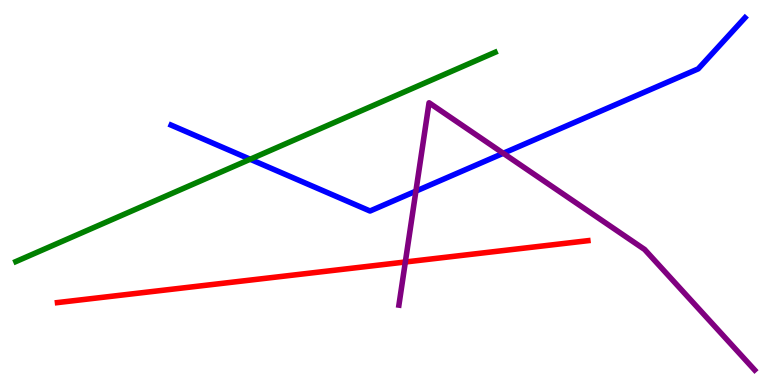[{'lines': ['blue', 'red'], 'intersections': []}, {'lines': ['green', 'red'], 'intersections': []}, {'lines': ['purple', 'red'], 'intersections': [{'x': 5.23, 'y': 3.19}]}, {'lines': ['blue', 'green'], 'intersections': [{'x': 3.23, 'y': 5.86}]}, {'lines': ['blue', 'purple'], 'intersections': [{'x': 5.37, 'y': 5.04}, {'x': 6.49, 'y': 6.02}]}, {'lines': ['green', 'purple'], 'intersections': []}]